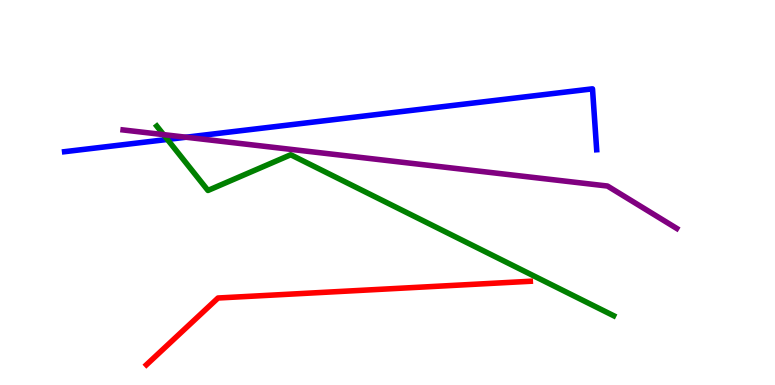[{'lines': ['blue', 'red'], 'intersections': []}, {'lines': ['green', 'red'], 'intersections': []}, {'lines': ['purple', 'red'], 'intersections': []}, {'lines': ['blue', 'green'], 'intersections': [{'x': 2.16, 'y': 6.38}]}, {'lines': ['blue', 'purple'], 'intersections': [{'x': 2.4, 'y': 6.44}]}, {'lines': ['green', 'purple'], 'intersections': [{'x': 2.11, 'y': 6.5}]}]